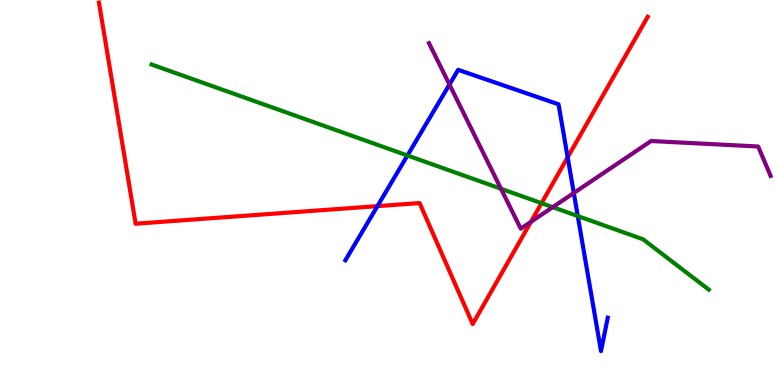[{'lines': ['blue', 'red'], 'intersections': [{'x': 4.87, 'y': 4.65}, {'x': 7.32, 'y': 5.91}]}, {'lines': ['green', 'red'], 'intersections': [{'x': 6.99, 'y': 4.72}]}, {'lines': ['purple', 'red'], 'intersections': [{'x': 6.85, 'y': 4.24}]}, {'lines': ['blue', 'green'], 'intersections': [{'x': 5.26, 'y': 5.96}, {'x': 7.46, 'y': 4.39}]}, {'lines': ['blue', 'purple'], 'intersections': [{'x': 5.8, 'y': 7.8}, {'x': 7.4, 'y': 4.99}]}, {'lines': ['green', 'purple'], 'intersections': [{'x': 6.46, 'y': 5.1}, {'x': 7.13, 'y': 4.62}]}]